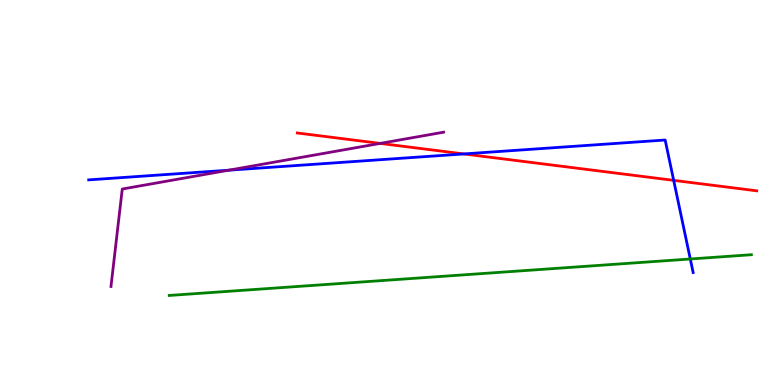[{'lines': ['blue', 'red'], 'intersections': [{'x': 5.98, 'y': 6.0}, {'x': 8.69, 'y': 5.32}]}, {'lines': ['green', 'red'], 'intersections': []}, {'lines': ['purple', 'red'], 'intersections': [{'x': 4.91, 'y': 6.28}]}, {'lines': ['blue', 'green'], 'intersections': [{'x': 8.91, 'y': 3.27}]}, {'lines': ['blue', 'purple'], 'intersections': [{'x': 2.95, 'y': 5.58}]}, {'lines': ['green', 'purple'], 'intersections': []}]